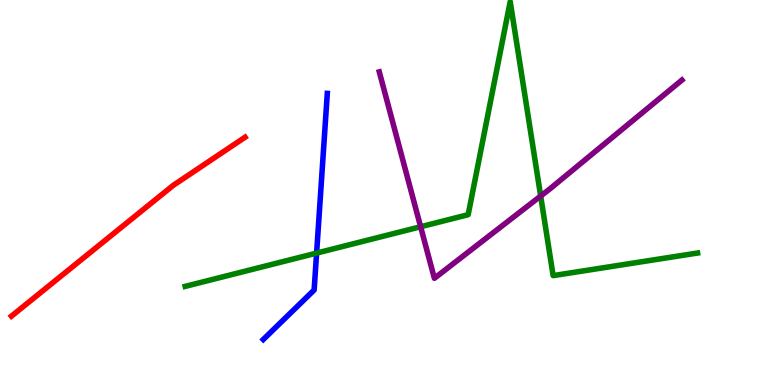[{'lines': ['blue', 'red'], 'intersections': []}, {'lines': ['green', 'red'], 'intersections': []}, {'lines': ['purple', 'red'], 'intersections': []}, {'lines': ['blue', 'green'], 'intersections': [{'x': 4.09, 'y': 3.43}]}, {'lines': ['blue', 'purple'], 'intersections': []}, {'lines': ['green', 'purple'], 'intersections': [{'x': 5.43, 'y': 4.11}, {'x': 6.98, 'y': 4.91}]}]